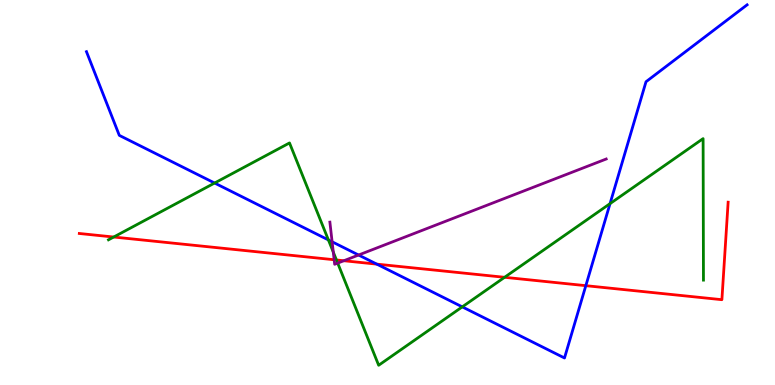[{'lines': ['blue', 'red'], 'intersections': [{'x': 4.86, 'y': 3.14}, {'x': 7.56, 'y': 2.58}]}, {'lines': ['green', 'red'], 'intersections': [{'x': 1.47, 'y': 3.84}, {'x': 4.34, 'y': 3.25}, {'x': 6.51, 'y': 2.8}]}, {'lines': ['purple', 'red'], 'intersections': [{'x': 4.31, 'y': 3.25}, {'x': 4.44, 'y': 3.23}]}, {'lines': ['blue', 'green'], 'intersections': [{'x': 2.77, 'y': 5.25}, {'x': 4.24, 'y': 3.77}, {'x': 5.96, 'y': 2.03}, {'x': 7.87, 'y': 4.71}]}, {'lines': ['blue', 'purple'], 'intersections': [{'x': 4.29, 'y': 3.72}, {'x': 4.63, 'y': 3.38}]}, {'lines': ['green', 'purple'], 'intersections': [{'x': 4.3, 'y': 3.45}, {'x': 4.36, 'y': 3.17}]}]